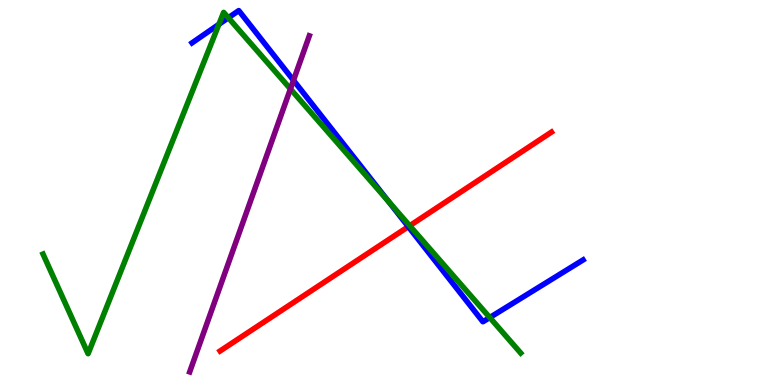[{'lines': ['blue', 'red'], 'intersections': [{'x': 5.27, 'y': 4.11}]}, {'lines': ['green', 'red'], 'intersections': [{'x': 5.29, 'y': 4.14}]}, {'lines': ['purple', 'red'], 'intersections': []}, {'lines': ['blue', 'green'], 'intersections': [{'x': 2.82, 'y': 9.37}, {'x': 2.95, 'y': 9.54}, {'x': 5.01, 'y': 4.77}, {'x': 6.32, 'y': 1.75}]}, {'lines': ['blue', 'purple'], 'intersections': [{'x': 3.79, 'y': 7.91}]}, {'lines': ['green', 'purple'], 'intersections': [{'x': 3.75, 'y': 7.69}]}]